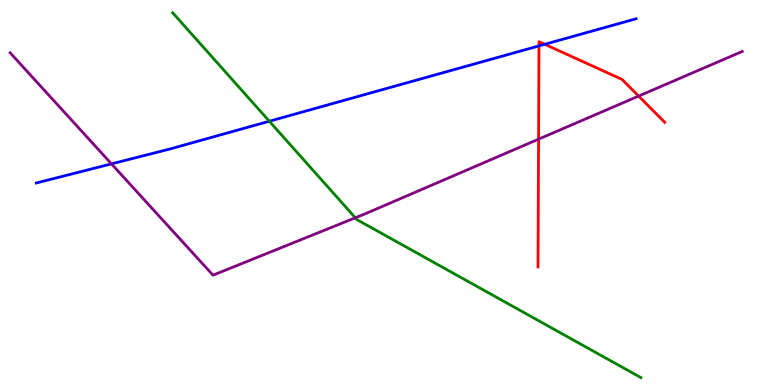[{'lines': ['blue', 'red'], 'intersections': [{'x': 6.95, 'y': 8.81}, {'x': 7.03, 'y': 8.85}]}, {'lines': ['green', 'red'], 'intersections': []}, {'lines': ['purple', 'red'], 'intersections': [{'x': 6.95, 'y': 6.39}, {'x': 8.24, 'y': 7.5}]}, {'lines': ['blue', 'green'], 'intersections': [{'x': 3.48, 'y': 6.85}]}, {'lines': ['blue', 'purple'], 'intersections': [{'x': 1.44, 'y': 5.74}]}, {'lines': ['green', 'purple'], 'intersections': [{'x': 4.59, 'y': 4.34}]}]